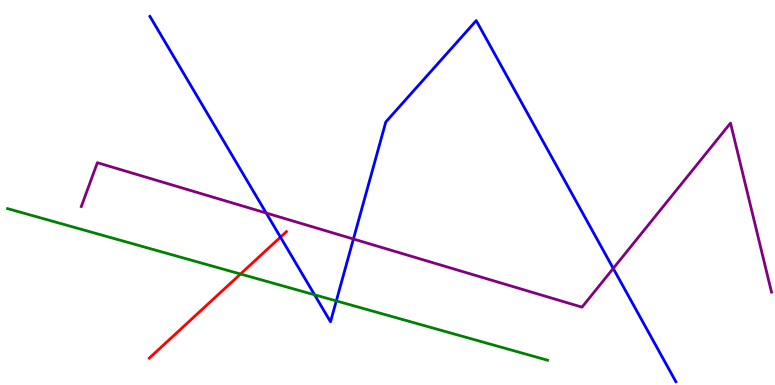[{'lines': ['blue', 'red'], 'intersections': [{'x': 3.62, 'y': 3.84}]}, {'lines': ['green', 'red'], 'intersections': [{'x': 3.1, 'y': 2.88}]}, {'lines': ['purple', 'red'], 'intersections': []}, {'lines': ['blue', 'green'], 'intersections': [{'x': 4.06, 'y': 2.34}, {'x': 4.34, 'y': 2.18}]}, {'lines': ['blue', 'purple'], 'intersections': [{'x': 3.43, 'y': 4.47}, {'x': 4.56, 'y': 3.79}, {'x': 7.91, 'y': 3.03}]}, {'lines': ['green', 'purple'], 'intersections': []}]